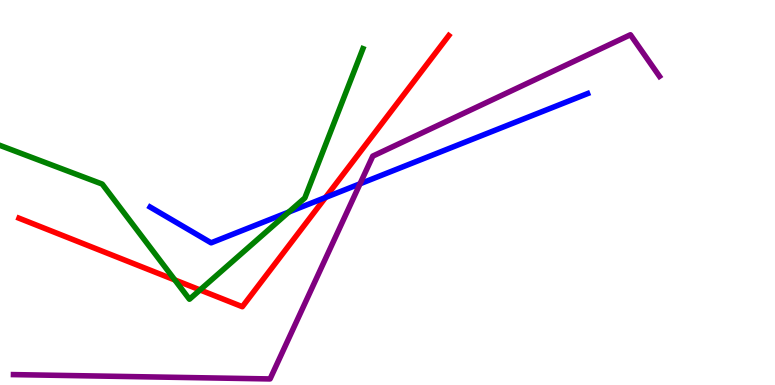[{'lines': ['blue', 'red'], 'intersections': [{'x': 4.2, 'y': 4.87}]}, {'lines': ['green', 'red'], 'intersections': [{'x': 2.26, 'y': 2.73}, {'x': 2.58, 'y': 2.47}]}, {'lines': ['purple', 'red'], 'intersections': []}, {'lines': ['blue', 'green'], 'intersections': [{'x': 3.73, 'y': 4.49}]}, {'lines': ['blue', 'purple'], 'intersections': [{'x': 4.65, 'y': 5.23}]}, {'lines': ['green', 'purple'], 'intersections': []}]